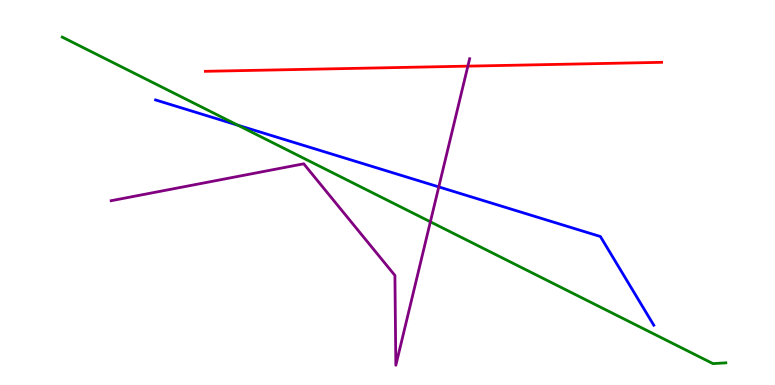[{'lines': ['blue', 'red'], 'intersections': []}, {'lines': ['green', 'red'], 'intersections': []}, {'lines': ['purple', 'red'], 'intersections': [{'x': 6.04, 'y': 8.28}]}, {'lines': ['blue', 'green'], 'intersections': [{'x': 3.07, 'y': 6.75}]}, {'lines': ['blue', 'purple'], 'intersections': [{'x': 5.66, 'y': 5.15}]}, {'lines': ['green', 'purple'], 'intersections': [{'x': 5.55, 'y': 4.24}]}]